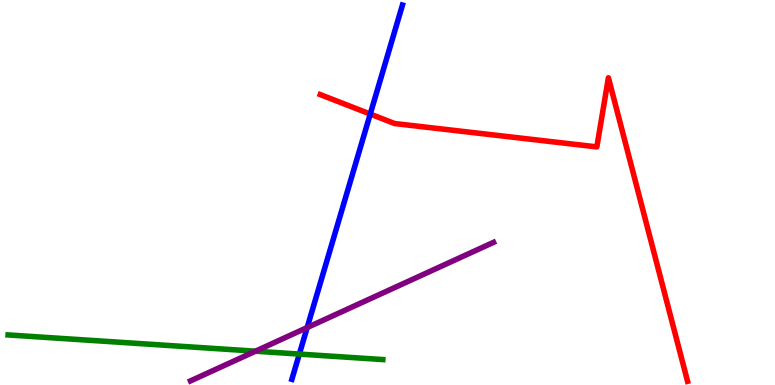[{'lines': ['blue', 'red'], 'intersections': [{'x': 4.78, 'y': 7.04}]}, {'lines': ['green', 'red'], 'intersections': []}, {'lines': ['purple', 'red'], 'intersections': []}, {'lines': ['blue', 'green'], 'intersections': [{'x': 3.86, 'y': 0.803}]}, {'lines': ['blue', 'purple'], 'intersections': [{'x': 3.96, 'y': 1.49}]}, {'lines': ['green', 'purple'], 'intersections': [{'x': 3.3, 'y': 0.878}]}]